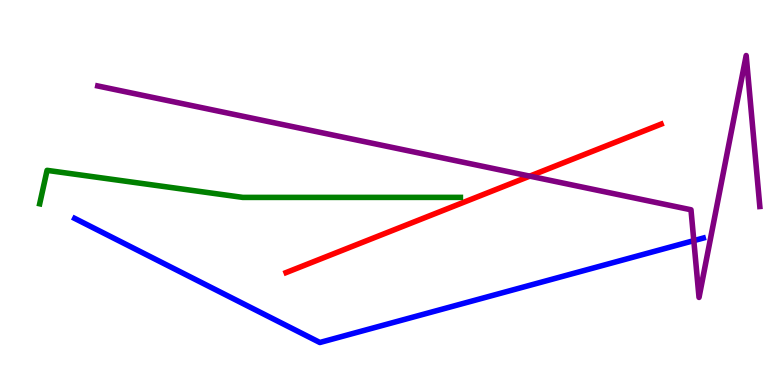[{'lines': ['blue', 'red'], 'intersections': []}, {'lines': ['green', 'red'], 'intersections': []}, {'lines': ['purple', 'red'], 'intersections': [{'x': 6.84, 'y': 5.43}]}, {'lines': ['blue', 'green'], 'intersections': []}, {'lines': ['blue', 'purple'], 'intersections': [{'x': 8.95, 'y': 3.75}]}, {'lines': ['green', 'purple'], 'intersections': []}]